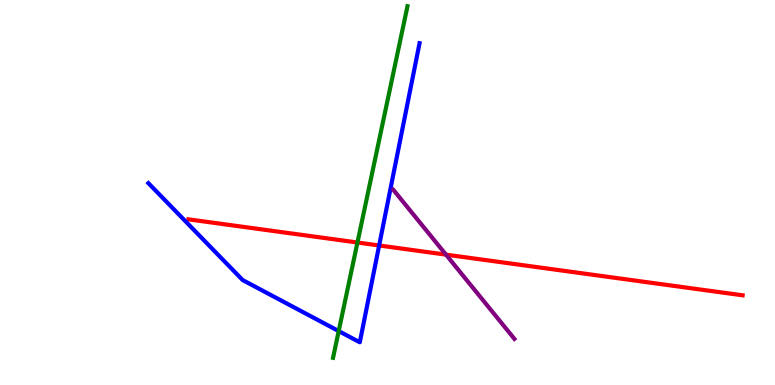[{'lines': ['blue', 'red'], 'intersections': [{'x': 4.89, 'y': 3.62}]}, {'lines': ['green', 'red'], 'intersections': [{'x': 4.61, 'y': 3.7}]}, {'lines': ['purple', 'red'], 'intersections': [{'x': 5.75, 'y': 3.39}]}, {'lines': ['blue', 'green'], 'intersections': [{'x': 4.37, 'y': 1.4}]}, {'lines': ['blue', 'purple'], 'intersections': []}, {'lines': ['green', 'purple'], 'intersections': []}]